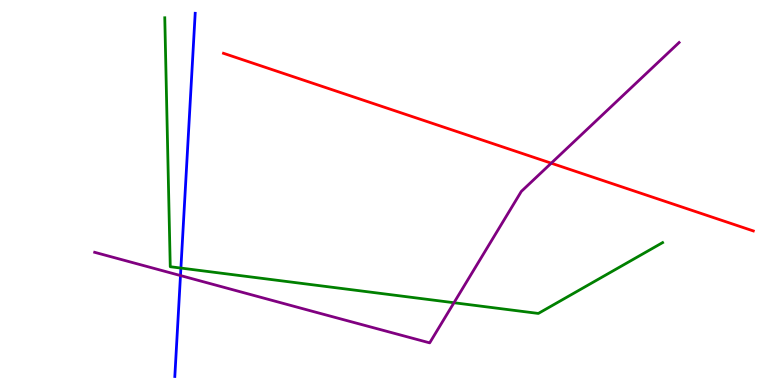[{'lines': ['blue', 'red'], 'intersections': []}, {'lines': ['green', 'red'], 'intersections': []}, {'lines': ['purple', 'red'], 'intersections': [{'x': 7.11, 'y': 5.76}]}, {'lines': ['blue', 'green'], 'intersections': [{'x': 2.33, 'y': 3.04}]}, {'lines': ['blue', 'purple'], 'intersections': [{'x': 2.33, 'y': 2.84}]}, {'lines': ['green', 'purple'], 'intersections': [{'x': 5.86, 'y': 2.14}]}]